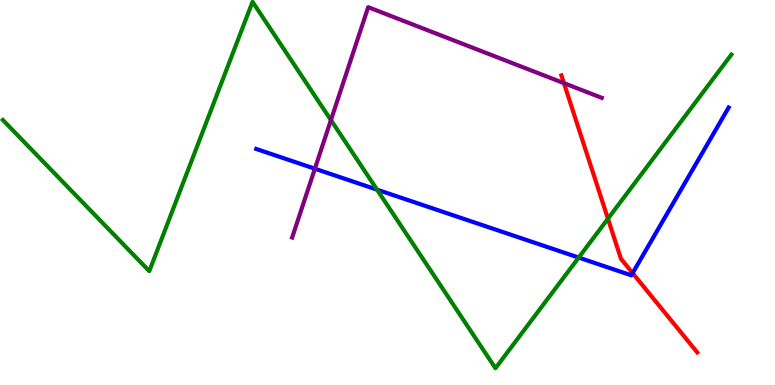[{'lines': ['blue', 'red'], 'intersections': [{'x': 8.16, 'y': 2.91}]}, {'lines': ['green', 'red'], 'intersections': [{'x': 7.84, 'y': 4.32}]}, {'lines': ['purple', 'red'], 'intersections': [{'x': 7.28, 'y': 7.84}]}, {'lines': ['blue', 'green'], 'intersections': [{'x': 4.87, 'y': 5.07}, {'x': 7.47, 'y': 3.31}]}, {'lines': ['blue', 'purple'], 'intersections': [{'x': 4.06, 'y': 5.62}]}, {'lines': ['green', 'purple'], 'intersections': [{'x': 4.27, 'y': 6.88}]}]